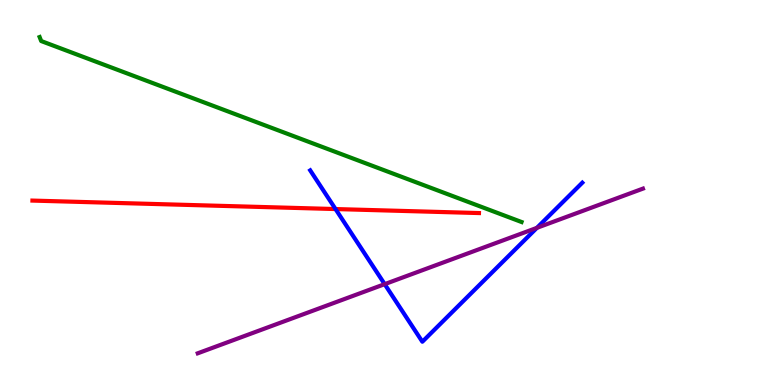[{'lines': ['blue', 'red'], 'intersections': [{'x': 4.33, 'y': 4.57}]}, {'lines': ['green', 'red'], 'intersections': []}, {'lines': ['purple', 'red'], 'intersections': []}, {'lines': ['blue', 'green'], 'intersections': []}, {'lines': ['blue', 'purple'], 'intersections': [{'x': 4.96, 'y': 2.62}, {'x': 6.93, 'y': 4.08}]}, {'lines': ['green', 'purple'], 'intersections': []}]